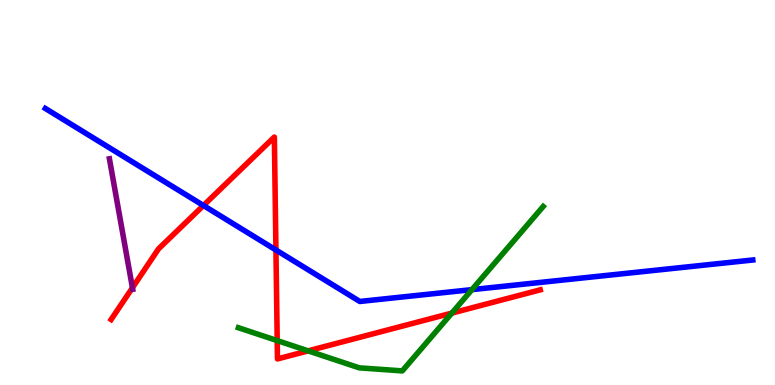[{'lines': ['blue', 'red'], 'intersections': [{'x': 2.63, 'y': 4.66}, {'x': 3.56, 'y': 3.51}]}, {'lines': ['green', 'red'], 'intersections': [{'x': 3.58, 'y': 1.15}, {'x': 3.98, 'y': 0.887}, {'x': 5.83, 'y': 1.87}]}, {'lines': ['purple', 'red'], 'intersections': [{'x': 1.71, 'y': 2.53}]}, {'lines': ['blue', 'green'], 'intersections': [{'x': 6.09, 'y': 2.48}]}, {'lines': ['blue', 'purple'], 'intersections': []}, {'lines': ['green', 'purple'], 'intersections': []}]